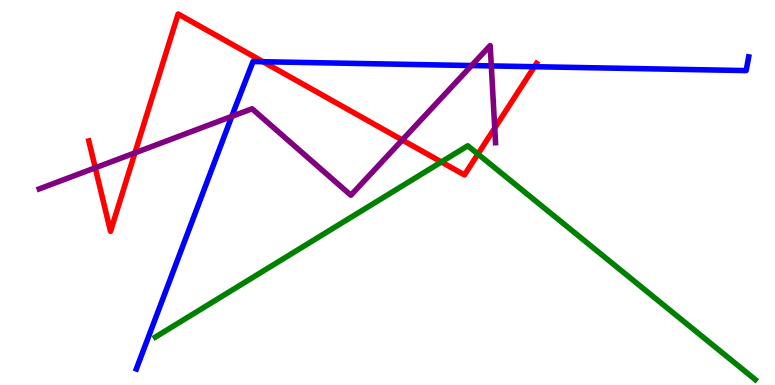[{'lines': ['blue', 'red'], 'intersections': [{'x': 3.39, 'y': 8.4}, {'x': 6.9, 'y': 8.27}]}, {'lines': ['green', 'red'], 'intersections': [{'x': 5.7, 'y': 5.79}, {'x': 6.17, 'y': 6.0}]}, {'lines': ['purple', 'red'], 'intersections': [{'x': 1.23, 'y': 5.64}, {'x': 1.74, 'y': 6.03}, {'x': 5.19, 'y': 6.36}, {'x': 6.38, 'y': 6.67}]}, {'lines': ['blue', 'green'], 'intersections': []}, {'lines': ['blue', 'purple'], 'intersections': [{'x': 2.99, 'y': 6.98}, {'x': 6.08, 'y': 8.3}, {'x': 6.34, 'y': 8.29}]}, {'lines': ['green', 'purple'], 'intersections': []}]